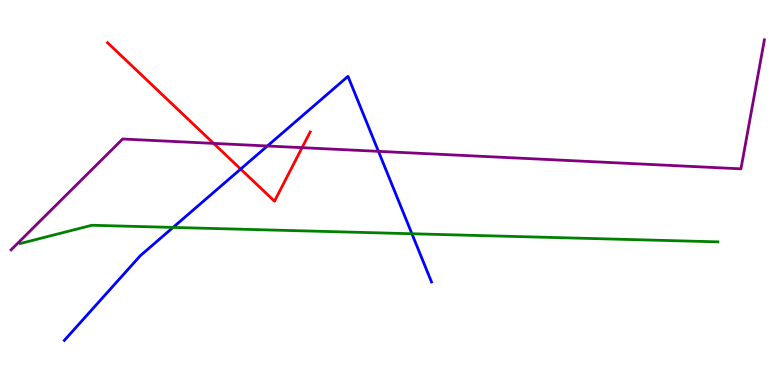[{'lines': ['blue', 'red'], 'intersections': [{'x': 3.11, 'y': 5.61}]}, {'lines': ['green', 'red'], 'intersections': []}, {'lines': ['purple', 'red'], 'intersections': [{'x': 2.76, 'y': 6.28}, {'x': 3.9, 'y': 6.16}]}, {'lines': ['blue', 'green'], 'intersections': [{'x': 2.23, 'y': 4.09}, {'x': 5.31, 'y': 3.93}]}, {'lines': ['blue', 'purple'], 'intersections': [{'x': 3.45, 'y': 6.21}, {'x': 4.88, 'y': 6.07}]}, {'lines': ['green', 'purple'], 'intersections': []}]